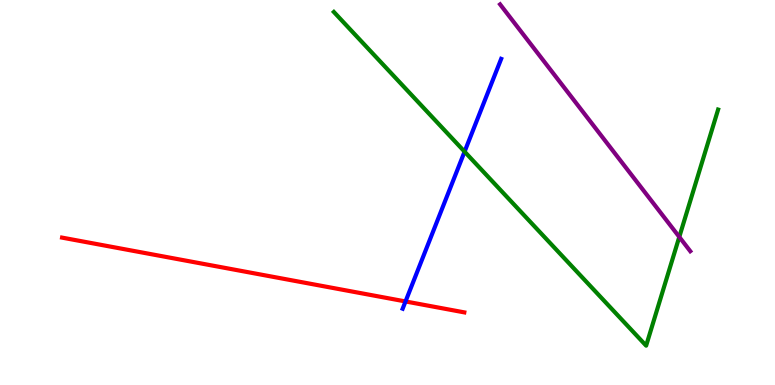[{'lines': ['blue', 'red'], 'intersections': [{'x': 5.23, 'y': 2.17}]}, {'lines': ['green', 'red'], 'intersections': []}, {'lines': ['purple', 'red'], 'intersections': []}, {'lines': ['blue', 'green'], 'intersections': [{'x': 5.99, 'y': 6.06}]}, {'lines': ['blue', 'purple'], 'intersections': []}, {'lines': ['green', 'purple'], 'intersections': [{'x': 8.76, 'y': 3.85}]}]